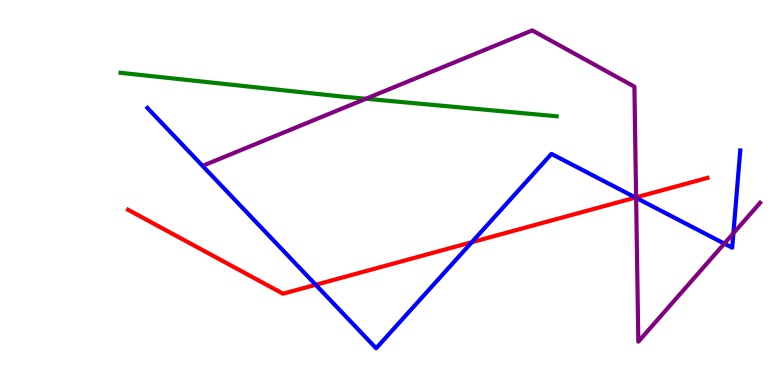[{'lines': ['blue', 'red'], 'intersections': [{'x': 4.07, 'y': 2.6}, {'x': 6.09, 'y': 3.71}, {'x': 8.2, 'y': 4.87}]}, {'lines': ['green', 'red'], 'intersections': []}, {'lines': ['purple', 'red'], 'intersections': [{'x': 8.21, 'y': 4.87}]}, {'lines': ['blue', 'green'], 'intersections': []}, {'lines': ['blue', 'purple'], 'intersections': [{'x': 8.21, 'y': 4.86}, {'x': 9.35, 'y': 3.67}, {'x': 9.46, 'y': 3.94}]}, {'lines': ['green', 'purple'], 'intersections': [{'x': 4.72, 'y': 7.43}]}]